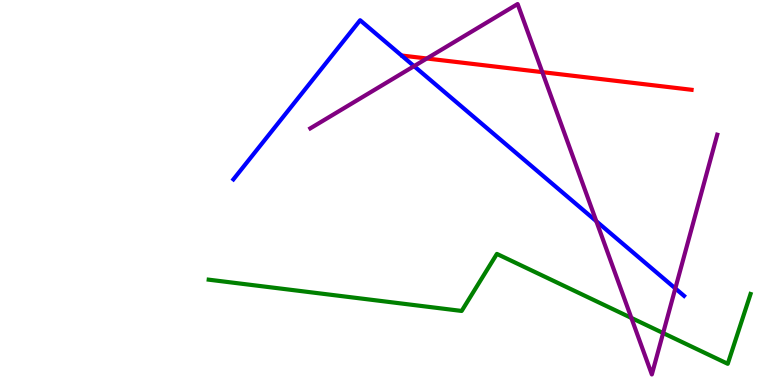[{'lines': ['blue', 'red'], 'intersections': []}, {'lines': ['green', 'red'], 'intersections': []}, {'lines': ['purple', 'red'], 'intersections': [{'x': 5.51, 'y': 8.48}, {'x': 7.0, 'y': 8.13}]}, {'lines': ['blue', 'green'], 'intersections': []}, {'lines': ['blue', 'purple'], 'intersections': [{'x': 5.34, 'y': 8.28}, {'x': 7.69, 'y': 4.25}, {'x': 8.71, 'y': 2.51}]}, {'lines': ['green', 'purple'], 'intersections': [{'x': 8.15, 'y': 1.74}, {'x': 8.56, 'y': 1.35}]}]